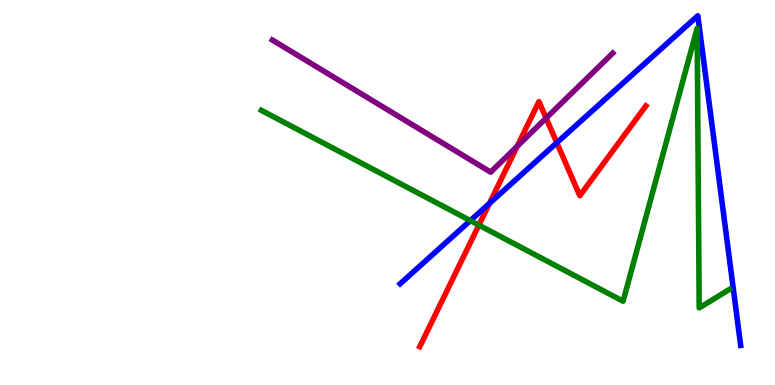[{'lines': ['blue', 'red'], 'intersections': [{'x': 6.32, 'y': 4.72}, {'x': 7.18, 'y': 6.29}]}, {'lines': ['green', 'red'], 'intersections': [{'x': 6.18, 'y': 4.15}]}, {'lines': ['purple', 'red'], 'intersections': [{'x': 6.67, 'y': 6.2}, {'x': 7.05, 'y': 6.93}]}, {'lines': ['blue', 'green'], 'intersections': [{'x': 6.07, 'y': 4.27}]}, {'lines': ['blue', 'purple'], 'intersections': []}, {'lines': ['green', 'purple'], 'intersections': []}]